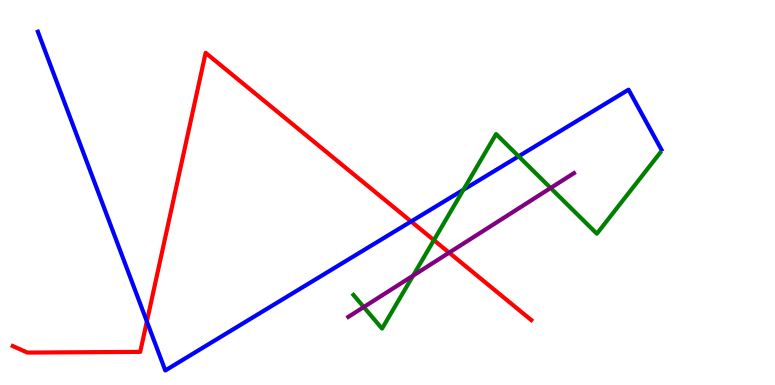[{'lines': ['blue', 'red'], 'intersections': [{'x': 1.9, 'y': 1.65}, {'x': 5.3, 'y': 4.25}]}, {'lines': ['green', 'red'], 'intersections': [{'x': 5.6, 'y': 3.76}]}, {'lines': ['purple', 'red'], 'intersections': [{'x': 5.8, 'y': 3.44}]}, {'lines': ['blue', 'green'], 'intersections': [{'x': 5.98, 'y': 5.07}, {'x': 6.69, 'y': 5.94}]}, {'lines': ['blue', 'purple'], 'intersections': []}, {'lines': ['green', 'purple'], 'intersections': [{'x': 4.69, 'y': 2.02}, {'x': 5.33, 'y': 2.84}, {'x': 7.1, 'y': 5.12}]}]